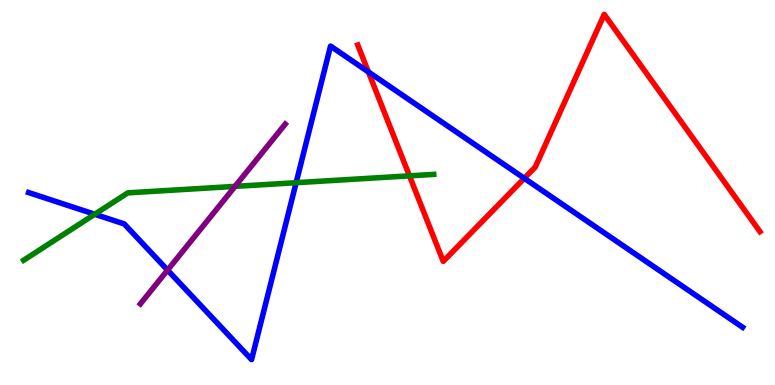[{'lines': ['blue', 'red'], 'intersections': [{'x': 4.75, 'y': 8.13}, {'x': 6.77, 'y': 5.37}]}, {'lines': ['green', 'red'], 'intersections': [{'x': 5.28, 'y': 5.43}]}, {'lines': ['purple', 'red'], 'intersections': []}, {'lines': ['blue', 'green'], 'intersections': [{'x': 1.22, 'y': 4.43}, {'x': 3.82, 'y': 5.25}]}, {'lines': ['blue', 'purple'], 'intersections': [{'x': 2.16, 'y': 2.98}]}, {'lines': ['green', 'purple'], 'intersections': [{'x': 3.03, 'y': 5.16}]}]